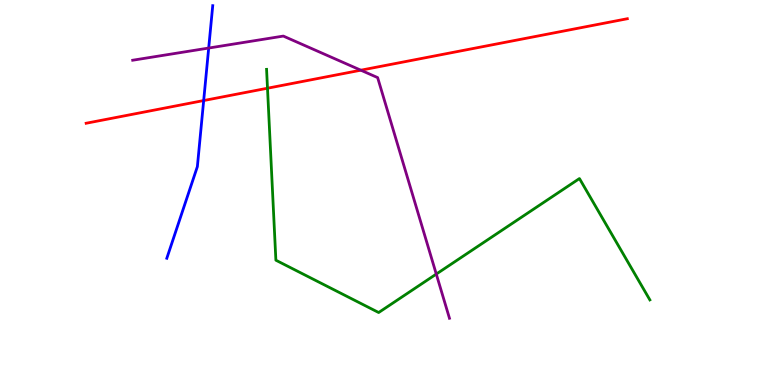[{'lines': ['blue', 'red'], 'intersections': [{'x': 2.63, 'y': 7.39}]}, {'lines': ['green', 'red'], 'intersections': [{'x': 3.45, 'y': 7.71}]}, {'lines': ['purple', 'red'], 'intersections': [{'x': 4.66, 'y': 8.18}]}, {'lines': ['blue', 'green'], 'intersections': []}, {'lines': ['blue', 'purple'], 'intersections': [{'x': 2.69, 'y': 8.75}]}, {'lines': ['green', 'purple'], 'intersections': [{'x': 5.63, 'y': 2.88}]}]